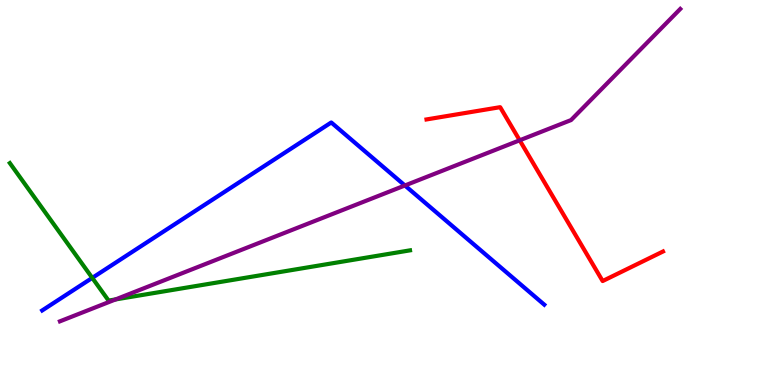[{'lines': ['blue', 'red'], 'intersections': []}, {'lines': ['green', 'red'], 'intersections': []}, {'lines': ['purple', 'red'], 'intersections': [{'x': 6.71, 'y': 6.36}]}, {'lines': ['blue', 'green'], 'intersections': [{'x': 1.19, 'y': 2.78}]}, {'lines': ['blue', 'purple'], 'intersections': [{'x': 5.22, 'y': 5.18}]}, {'lines': ['green', 'purple'], 'intersections': [{'x': 1.49, 'y': 2.22}]}]